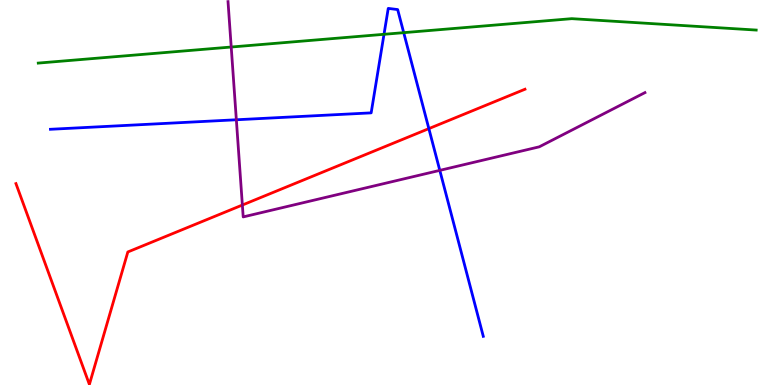[{'lines': ['blue', 'red'], 'intersections': [{'x': 5.53, 'y': 6.66}]}, {'lines': ['green', 'red'], 'intersections': []}, {'lines': ['purple', 'red'], 'intersections': [{'x': 3.13, 'y': 4.67}]}, {'lines': ['blue', 'green'], 'intersections': [{'x': 4.95, 'y': 9.11}, {'x': 5.21, 'y': 9.15}]}, {'lines': ['blue', 'purple'], 'intersections': [{'x': 3.05, 'y': 6.89}, {'x': 5.67, 'y': 5.57}]}, {'lines': ['green', 'purple'], 'intersections': [{'x': 2.98, 'y': 8.78}]}]